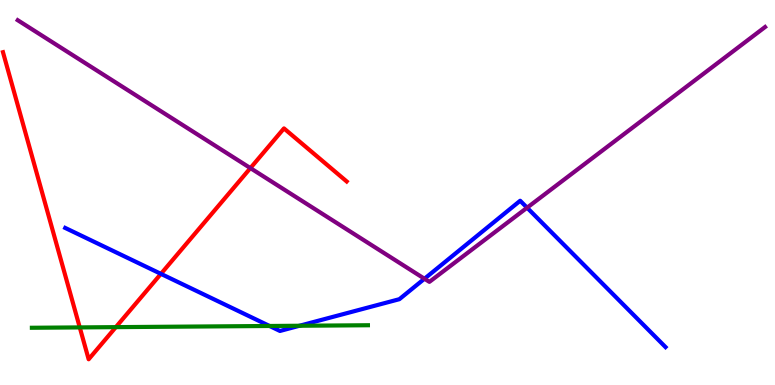[{'lines': ['blue', 'red'], 'intersections': [{'x': 2.08, 'y': 2.89}]}, {'lines': ['green', 'red'], 'intersections': [{'x': 1.03, 'y': 1.5}, {'x': 1.49, 'y': 1.5}]}, {'lines': ['purple', 'red'], 'intersections': [{'x': 3.23, 'y': 5.63}]}, {'lines': ['blue', 'green'], 'intersections': [{'x': 3.48, 'y': 1.53}, {'x': 3.86, 'y': 1.54}]}, {'lines': ['blue', 'purple'], 'intersections': [{'x': 5.48, 'y': 2.76}, {'x': 6.8, 'y': 4.61}]}, {'lines': ['green', 'purple'], 'intersections': []}]